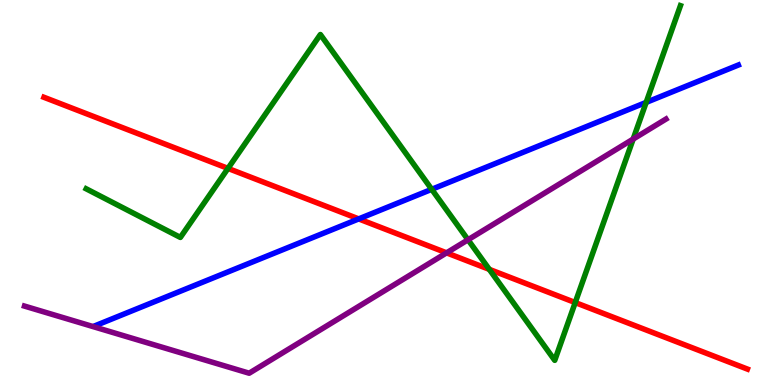[{'lines': ['blue', 'red'], 'intersections': [{'x': 4.63, 'y': 4.31}]}, {'lines': ['green', 'red'], 'intersections': [{'x': 2.94, 'y': 5.63}, {'x': 6.31, 'y': 3.0}, {'x': 7.42, 'y': 2.14}]}, {'lines': ['purple', 'red'], 'intersections': [{'x': 5.76, 'y': 3.43}]}, {'lines': ['blue', 'green'], 'intersections': [{'x': 5.57, 'y': 5.08}, {'x': 8.34, 'y': 7.34}]}, {'lines': ['blue', 'purple'], 'intersections': []}, {'lines': ['green', 'purple'], 'intersections': [{'x': 6.04, 'y': 3.77}, {'x': 8.17, 'y': 6.39}]}]